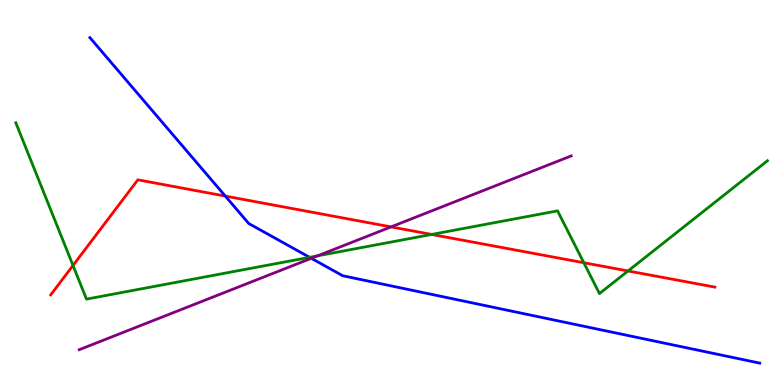[{'lines': ['blue', 'red'], 'intersections': [{'x': 2.91, 'y': 4.91}]}, {'lines': ['green', 'red'], 'intersections': [{'x': 0.942, 'y': 3.11}, {'x': 5.57, 'y': 3.91}, {'x': 7.53, 'y': 3.18}, {'x': 8.1, 'y': 2.96}]}, {'lines': ['purple', 'red'], 'intersections': [{'x': 5.05, 'y': 4.11}]}, {'lines': ['blue', 'green'], 'intersections': [{'x': 3.99, 'y': 3.32}]}, {'lines': ['blue', 'purple'], 'intersections': [{'x': 4.02, 'y': 3.29}]}, {'lines': ['green', 'purple'], 'intersections': [{'x': 4.1, 'y': 3.36}]}]